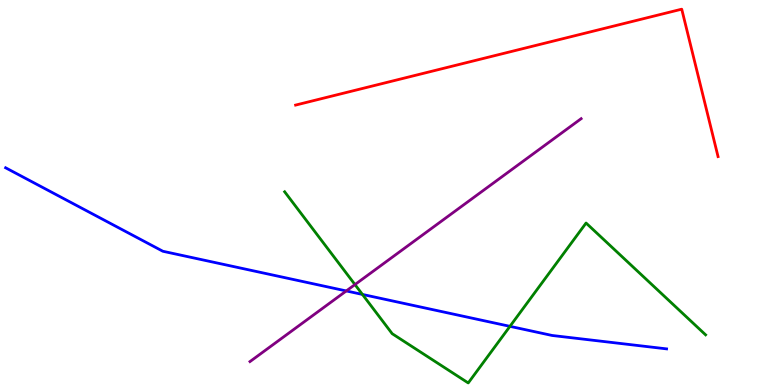[{'lines': ['blue', 'red'], 'intersections': []}, {'lines': ['green', 'red'], 'intersections': []}, {'lines': ['purple', 'red'], 'intersections': []}, {'lines': ['blue', 'green'], 'intersections': [{'x': 4.68, 'y': 2.35}, {'x': 6.58, 'y': 1.52}]}, {'lines': ['blue', 'purple'], 'intersections': [{'x': 4.47, 'y': 2.44}]}, {'lines': ['green', 'purple'], 'intersections': [{'x': 4.58, 'y': 2.61}]}]